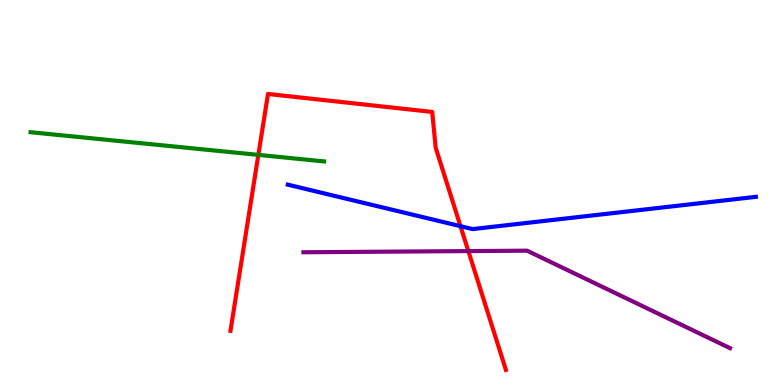[{'lines': ['blue', 'red'], 'intersections': [{'x': 5.94, 'y': 4.13}]}, {'lines': ['green', 'red'], 'intersections': [{'x': 3.33, 'y': 5.98}]}, {'lines': ['purple', 'red'], 'intersections': [{'x': 6.04, 'y': 3.48}]}, {'lines': ['blue', 'green'], 'intersections': []}, {'lines': ['blue', 'purple'], 'intersections': []}, {'lines': ['green', 'purple'], 'intersections': []}]